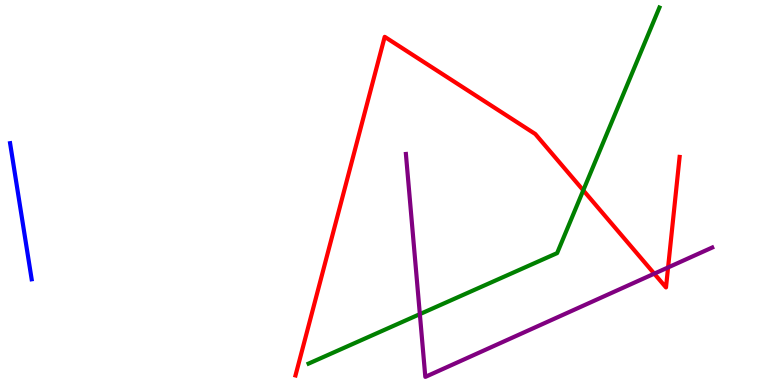[{'lines': ['blue', 'red'], 'intersections': []}, {'lines': ['green', 'red'], 'intersections': [{'x': 7.53, 'y': 5.06}]}, {'lines': ['purple', 'red'], 'intersections': [{'x': 8.44, 'y': 2.89}, {'x': 8.62, 'y': 3.05}]}, {'lines': ['blue', 'green'], 'intersections': []}, {'lines': ['blue', 'purple'], 'intersections': []}, {'lines': ['green', 'purple'], 'intersections': [{'x': 5.42, 'y': 1.84}]}]